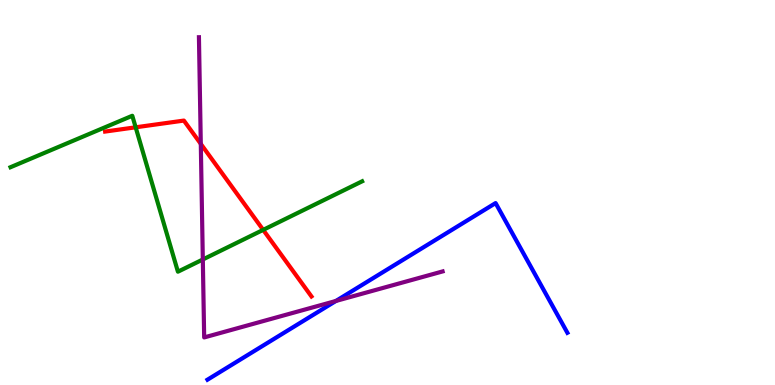[{'lines': ['blue', 'red'], 'intersections': []}, {'lines': ['green', 'red'], 'intersections': [{'x': 1.75, 'y': 6.69}, {'x': 3.4, 'y': 4.03}]}, {'lines': ['purple', 'red'], 'intersections': [{'x': 2.59, 'y': 6.26}]}, {'lines': ['blue', 'green'], 'intersections': []}, {'lines': ['blue', 'purple'], 'intersections': [{'x': 4.33, 'y': 2.18}]}, {'lines': ['green', 'purple'], 'intersections': [{'x': 2.62, 'y': 3.26}]}]